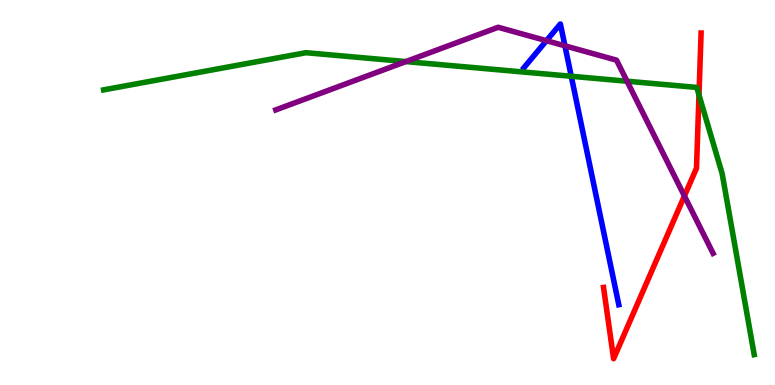[{'lines': ['blue', 'red'], 'intersections': []}, {'lines': ['green', 'red'], 'intersections': [{'x': 9.02, 'y': 7.53}]}, {'lines': ['purple', 'red'], 'intersections': [{'x': 8.83, 'y': 4.91}]}, {'lines': ['blue', 'green'], 'intersections': [{'x': 7.37, 'y': 8.02}]}, {'lines': ['blue', 'purple'], 'intersections': [{'x': 7.05, 'y': 8.94}, {'x': 7.29, 'y': 8.81}]}, {'lines': ['green', 'purple'], 'intersections': [{'x': 5.24, 'y': 8.4}, {'x': 8.09, 'y': 7.89}]}]